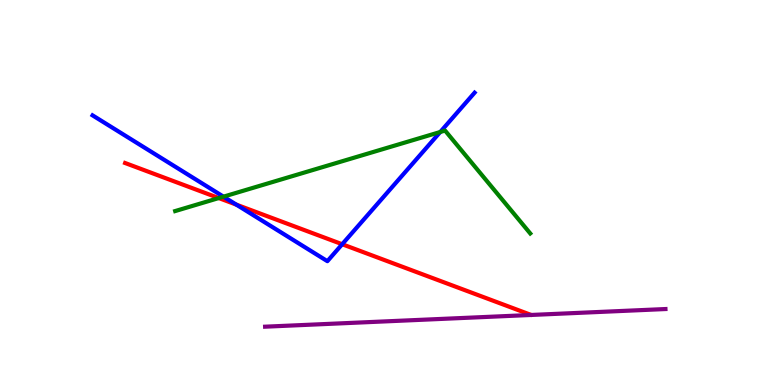[{'lines': ['blue', 'red'], 'intersections': [{'x': 3.05, 'y': 4.69}, {'x': 4.42, 'y': 3.66}]}, {'lines': ['green', 'red'], 'intersections': [{'x': 2.82, 'y': 4.86}]}, {'lines': ['purple', 'red'], 'intersections': []}, {'lines': ['blue', 'green'], 'intersections': [{'x': 2.88, 'y': 4.89}, {'x': 5.68, 'y': 6.57}]}, {'lines': ['blue', 'purple'], 'intersections': []}, {'lines': ['green', 'purple'], 'intersections': []}]